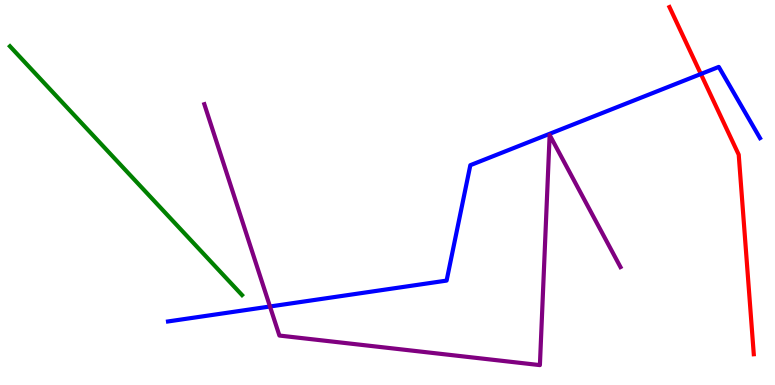[{'lines': ['blue', 'red'], 'intersections': [{'x': 9.04, 'y': 8.08}]}, {'lines': ['green', 'red'], 'intersections': []}, {'lines': ['purple', 'red'], 'intersections': []}, {'lines': ['blue', 'green'], 'intersections': []}, {'lines': ['blue', 'purple'], 'intersections': [{'x': 3.48, 'y': 2.04}]}, {'lines': ['green', 'purple'], 'intersections': []}]